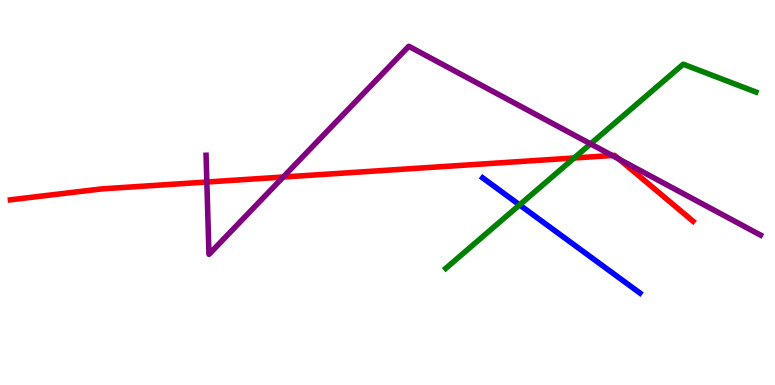[{'lines': ['blue', 'red'], 'intersections': []}, {'lines': ['green', 'red'], 'intersections': [{'x': 7.41, 'y': 5.9}]}, {'lines': ['purple', 'red'], 'intersections': [{'x': 2.67, 'y': 5.27}, {'x': 3.65, 'y': 5.4}, {'x': 7.9, 'y': 5.96}, {'x': 7.99, 'y': 5.87}]}, {'lines': ['blue', 'green'], 'intersections': [{'x': 6.7, 'y': 4.68}]}, {'lines': ['blue', 'purple'], 'intersections': []}, {'lines': ['green', 'purple'], 'intersections': [{'x': 7.62, 'y': 6.26}]}]